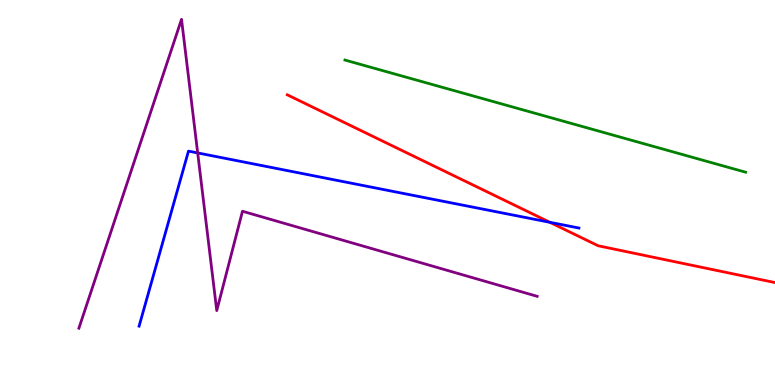[{'lines': ['blue', 'red'], 'intersections': [{'x': 7.09, 'y': 4.23}]}, {'lines': ['green', 'red'], 'intersections': []}, {'lines': ['purple', 'red'], 'intersections': []}, {'lines': ['blue', 'green'], 'intersections': []}, {'lines': ['blue', 'purple'], 'intersections': [{'x': 2.55, 'y': 6.03}]}, {'lines': ['green', 'purple'], 'intersections': []}]